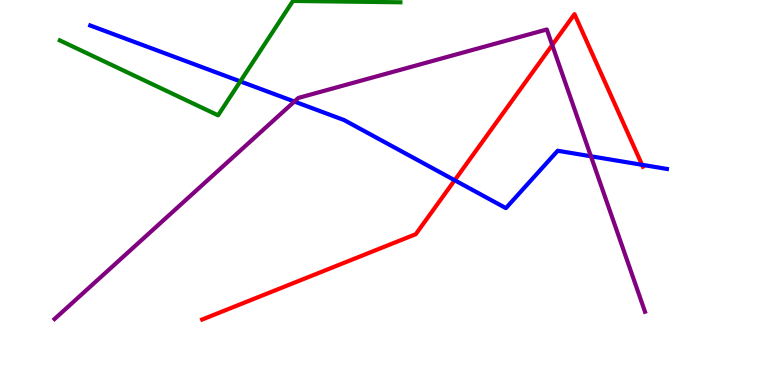[{'lines': ['blue', 'red'], 'intersections': [{'x': 5.87, 'y': 5.32}, {'x': 8.28, 'y': 5.72}]}, {'lines': ['green', 'red'], 'intersections': []}, {'lines': ['purple', 'red'], 'intersections': [{'x': 7.13, 'y': 8.83}]}, {'lines': ['blue', 'green'], 'intersections': [{'x': 3.1, 'y': 7.89}]}, {'lines': ['blue', 'purple'], 'intersections': [{'x': 3.8, 'y': 7.36}, {'x': 7.62, 'y': 5.94}]}, {'lines': ['green', 'purple'], 'intersections': []}]